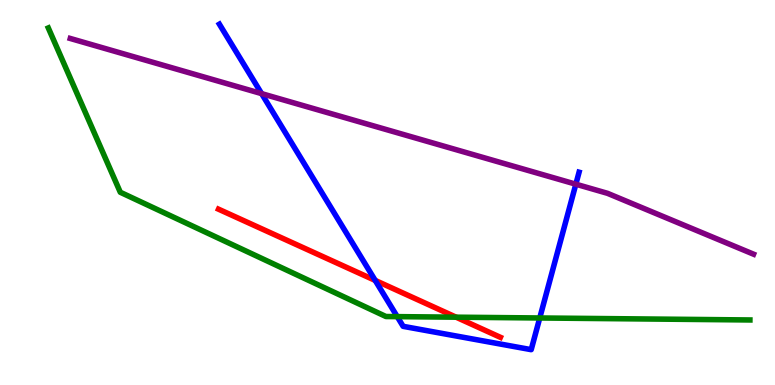[{'lines': ['blue', 'red'], 'intersections': [{'x': 4.84, 'y': 2.72}]}, {'lines': ['green', 'red'], 'intersections': [{'x': 5.89, 'y': 1.76}]}, {'lines': ['purple', 'red'], 'intersections': []}, {'lines': ['blue', 'green'], 'intersections': [{'x': 5.13, 'y': 1.78}, {'x': 6.96, 'y': 1.74}]}, {'lines': ['blue', 'purple'], 'intersections': [{'x': 3.38, 'y': 7.57}, {'x': 7.43, 'y': 5.22}]}, {'lines': ['green', 'purple'], 'intersections': []}]